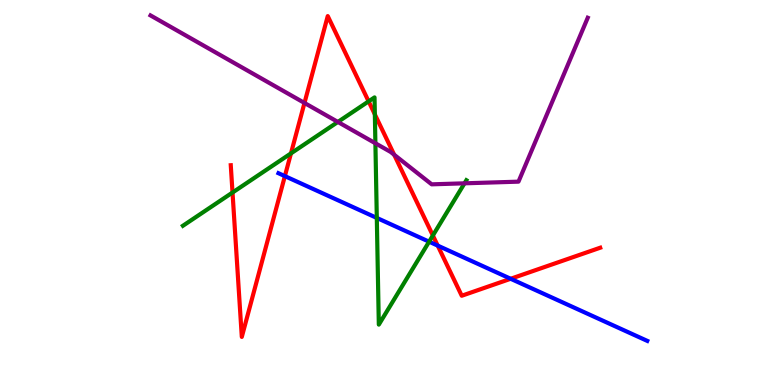[{'lines': ['blue', 'red'], 'intersections': [{'x': 3.68, 'y': 5.43}, {'x': 5.65, 'y': 3.62}, {'x': 6.59, 'y': 2.76}]}, {'lines': ['green', 'red'], 'intersections': [{'x': 3.0, 'y': 5.0}, {'x': 3.75, 'y': 6.02}, {'x': 4.76, 'y': 7.37}, {'x': 4.84, 'y': 7.03}, {'x': 5.59, 'y': 3.88}]}, {'lines': ['purple', 'red'], 'intersections': [{'x': 3.93, 'y': 7.33}, {'x': 5.09, 'y': 5.98}]}, {'lines': ['blue', 'green'], 'intersections': [{'x': 4.86, 'y': 4.34}, {'x': 5.54, 'y': 3.72}]}, {'lines': ['blue', 'purple'], 'intersections': []}, {'lines': ['green', 'purple'], 'intersections': [{'x': 4.36, 'y': 6.83}, {'x': 4.84, 'y': 6.28}, {'x': 5.99, 'y': 5.24}]}]